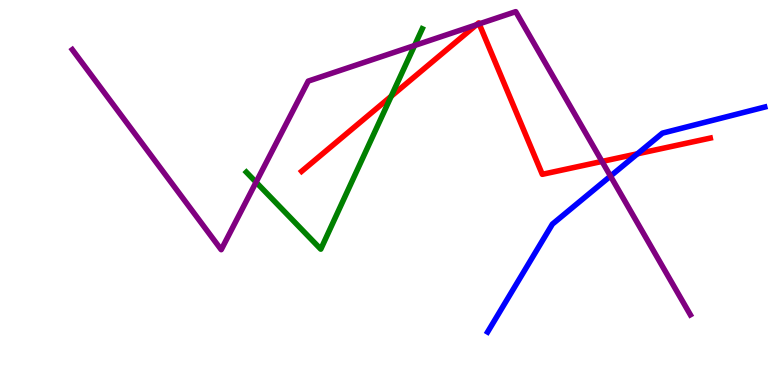[{'lines': ['blue', 'red'], 'intersections': [{'x': 8.23, 'y': 6.01}]}, {'lines': ['green', 'red'], 'intersections': [{'x': 5.05, 'y': 7.5}]}, {'lines': ['purple', 'red'], 'intersections': [{'x': 6.15, 'y': 9.36}, {'x': 6.18, 'y': 9.38}, {'x': 7.77, 'y': 5.81}]}, {'lines': ['blue', 'green'], 'intersections': []}, {'lines': ['blue', 'purple'], 'intersections': [{'x': 7.88, 'y': 5.43}]}, {'lines': ['green', 'purple'], 'intersections': [{'x': 3.3, 'y': 5.27}, {'x': 5.35, 'y': 8.82}]}]